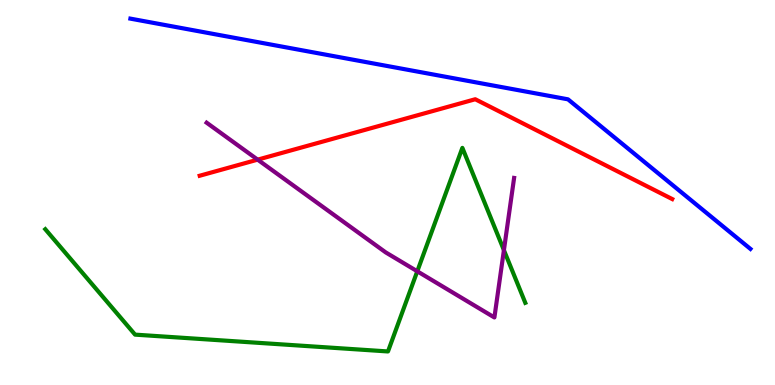[{'lines': ['blue', 'red'], 'intersections': []}, {'lines': ['green', 'red'], 'intersections': []}, {'lines': ['purple', 'red'], 'intersections': [{'x': 3.32, 'y': 5.85}]}, {'lines': ['blue', 'green'], 'intersections': []}, {'lines': ['blue', 'purple'], 'intersections': []}, {'lines': ['green', 'purple'], 'intersections': [{'x': 5.38, 'y': 2.95}, {'x': 6.5, 'y': 3.5}]}]